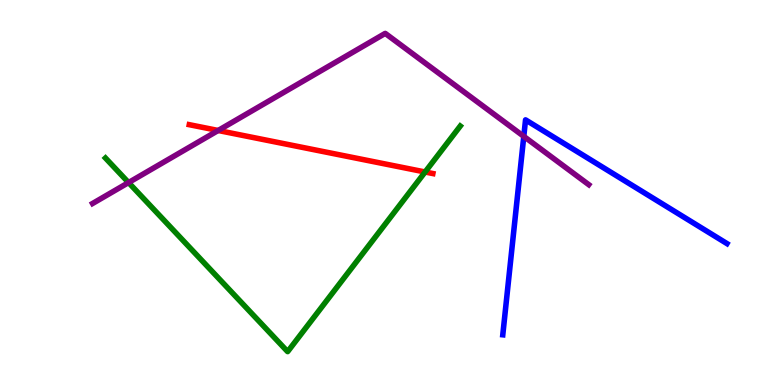[{'lines': ['blue', 'red'], 'intersections': []}, {'lines': ['green', 'red'], 'intersections': [{'x': 5.49, 'y': 5.53}]}, {'lines': ['purple', 'red'], 'intersections': [{'x': 2.82, 'y': 6.61}]}, {'lines': ['blue', 'green'], 'intersections': []}, {'lines': ['blue', 'purple'], 'intersections': [{'x': 6.76, 'y': 6.46}]}, {'lines': ['green', 'purple'], 'intersections': [{'x': 1.66, 'y': 5.26}]}]